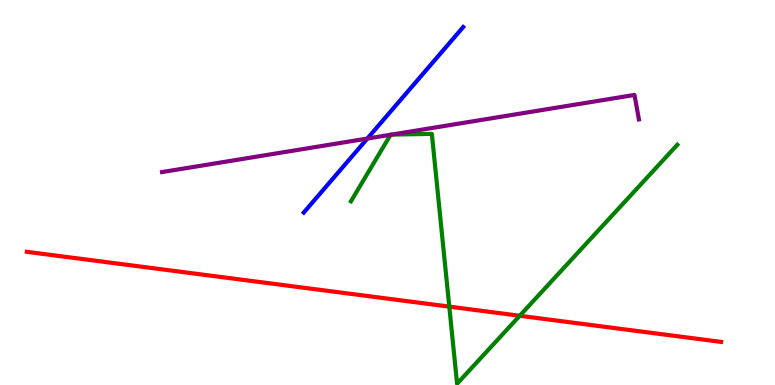[{'lines': ['blue', 'red'], 'intersections': []}, {'lines': ['green', 'red'], 'intersections': [{'x': 5.8, 'y': 2.04}, {'x': 6.71, 'y': 1.8}]}, {'lines': ['purple', 'red'], 'intersections': []}, {'lines': ['blue', 'green'], 'intersections': []}, {'lines': ['blue', 'purple'], 'intersections': [{'x': 4.74, 'y': 6.4}]}, {'lines': ['green', 'purple'], 'intersections': [{'x': 5.04, 'y': 6.5}, {'x': 5.05, 'y': 6.5}]}]